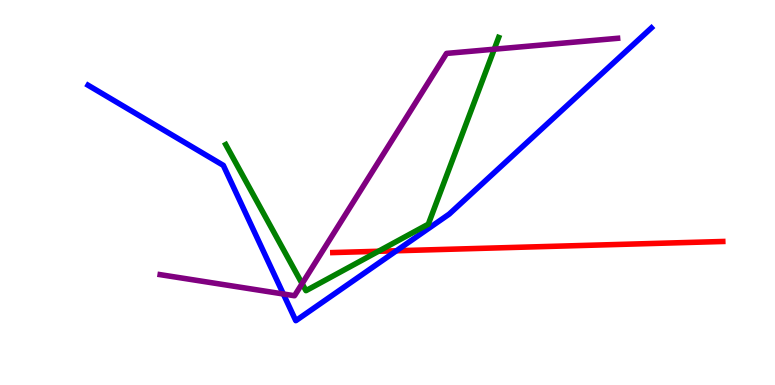[{'lines': ['blue', 'red'], 'intersections': [{'x': 5.12, 'y': 3.49}]}, {'lines': ['green', 'red'], 'intersections': [{'x': 4.88, 'y': 3.47}]}, {'lines': ['purple', 'red'], 'intersections': []}, {'lines': ['blue', 'green'], 'intersections': []}, {'lines': ['blue', 'purple'], 'intersections': [{'x': 3.66, 'y': 2.36}]}, {'lines': ['green', 'purple'], 'intersections': [{'x': 3.9, 'y': 2.63}, {'x': 6.38, 'y': 8.72}]}]